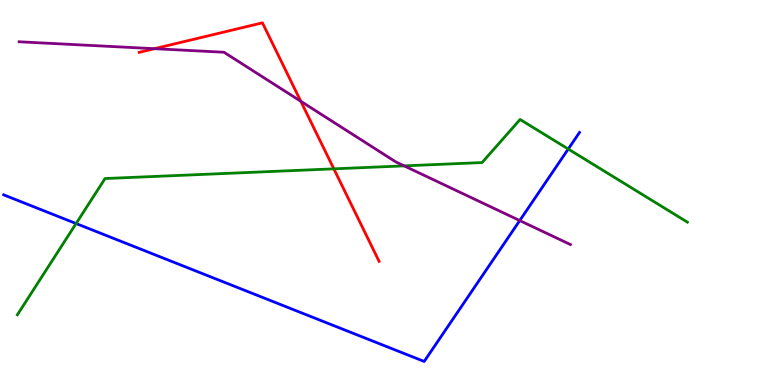[{'lines': ['blue', 'red'], 'intersections': []}, {'lines': ['green', 'red'], 'intersections': [{'x': 4.31, 'y': 5.61}]}, {'lines': ['purple', 'red'], 'intersections': [{'x': 1.99, 'y': 8.74}, {'x': 3.88, 'y': 7.37}]}, {'lines': ['blue', 'green'], 'intersections': [{'x': 0.982, 'y': 4.19}, {'x': 7.33, 'y': 6.13}]}, {'lines': ['blue', 'purple'], 'intersections': [{'x': 6.71, 'y': 4.27}]}, {'lines': ['green', 'purple'], 'intersections': [{'x': 5.21, 'y': 5.69}]}]